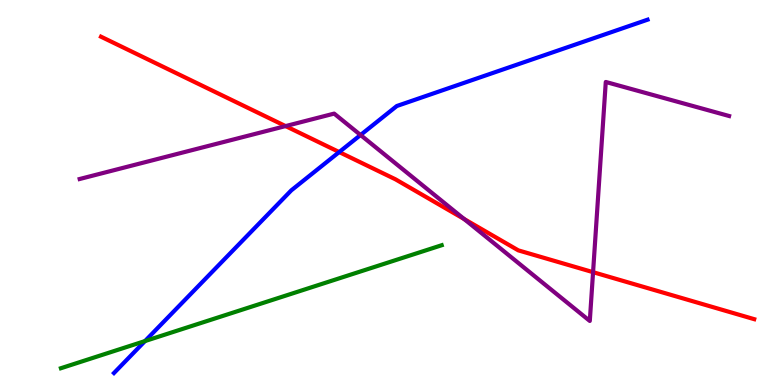[{'lines': ['blue', 'red'], 'intersections': [{'x': 4.38, 'y': 6.05}]}, {'lines': ['green', 'red'], 'intersections': []}, {'lines': ['purple', 'red'], 'intersections': [{'x': 3.68, 'y': 6.72}, {'x': 5.99, 'y': 4.31}, {'x': 7.65, 'y': 2.93}]}, {'lines': ['blue', 'green'], 'intersections': [{'x': 1.87, 'y': 1.14}]}, {'lines': ['blue', 'purple'], 'intersections': [{'x': 4.65, 'y': 6.49}]}, {'lines': ['green', 'purple'], 'intersections': []}]